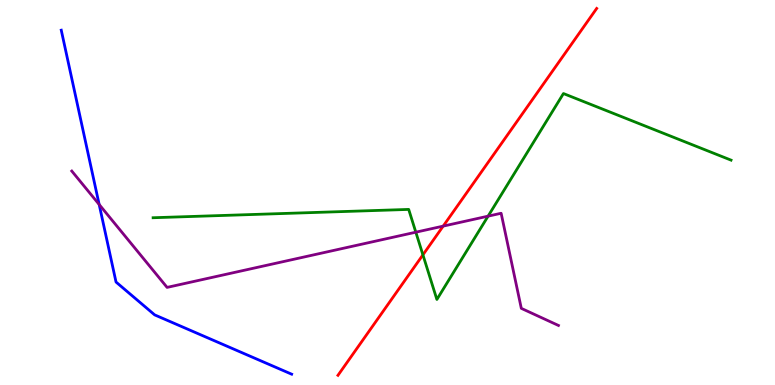[{'lines': ['blue', 'red'], 'intersections': []}, {'lines': ['green', 'red'], 'intersections': [{'x': 5.46, 'y': 3.38}]}, {'lines': ['purple', 'red'], 'intersections': [{'x': 5.72, 'y': 4.13}]}, {'lines': ['blue', 'green'], 'intersections': []}, {'lines': ['blue', 'purple'], 'intersections': [{'x': 1.28, 'y': 4.69}]}, {'lines': ['green', 'purple'], 'intersections': [{'x': 5.37, 'y': 3.97}, {'x': 6.3, 'y': 4.39}]}]